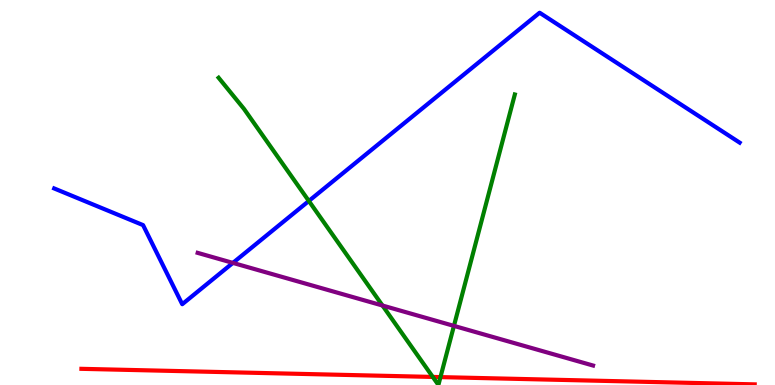[{'lines': ['blue', 'red'], 'intersections': []}, {'lines': ['green', 'red'], 'intersections': [{'x': 5.58, 'y': 0.21}, {'x': 5.68, 'y': 0.205}]}, {'lines': ['purple', 'red'], 'intersections': []}, {'lines': ['blue', 'green'], 'intersections': [{'x': 3.98, 'y': 4.78}]}, {'lines': ['blue', 'purple'], 'intersections': [{'x': 3.01, 'y': 3.17}]}, {'lines': ['green', 'purple'], 'intersections': [{'x': 4.94, 'y': 2.06}, {'x': 5.86, 'y': 1.54}]}]